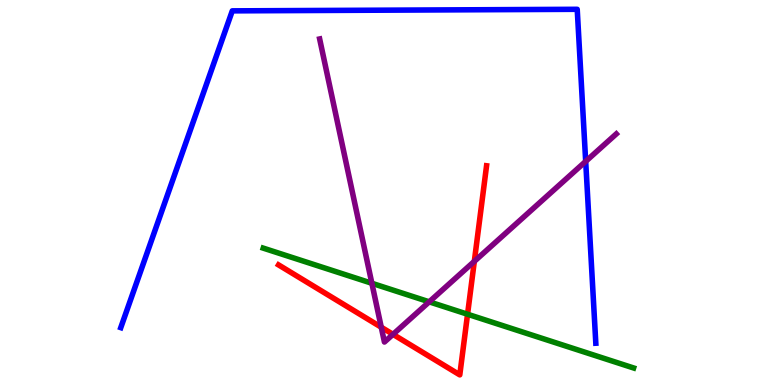[{'lines': ['blue', 'red'], 'intersections': []}, {'lines': ['green', 'red'], 'intersections': [{'x': 6.03, 'y': 1.84}]}, {'lines': ['purple', 'red'], 'intersections': [{'x': 4.92, 'y': 1.5}, {'x': 5.07, 'y': 1.32}, {'x': 6.12, 'y': 3.21}]}, {'lines': ['blue', 'green'], 'intersections': []}, {'lines': ['blue', 'purple'], 'intersections': [{'x': 7.56, 'y': 5.81}]}, {'lines': ['green', 'purple'], 'intersections': [{'x': 4.8, 'y': 2.64}, {'x': 5.54, 'y': 2.16}]}]